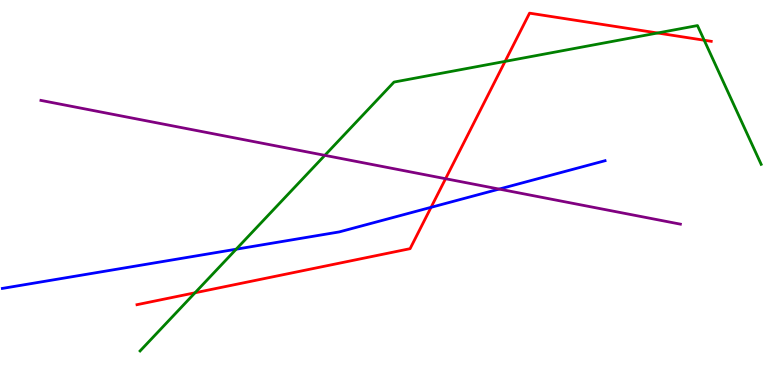[{'lines': ['blue', 'red'], 'intersections': [{'x': 5.56, 'y': 4.62}]}, {'lines': ['green', 'red'], 'intersections': [{'x': 2.52, 'y': 2.4}, {'x': 6.52, 'y': 8.41}, {'x': 8.48, 'y': 9.14}, {'x': 9.09, 'y': 8.96}]}, {'lines': ['purple', 'red'], 'intersections': [{'x': 5.75, 'y': 5.36}]}, {'lines': ['blue', 'green'], 'intersections': [{'x': 3.05, 'y': 3.53}]}, {'lines': ['blue', 'purple'], 'intersections': [{'x': 6.44, 'y': 5.09}]}, {'lines': ['green', 'purple'], 'intersections': [{'x': 4.19, 'y': 5.97}]}]